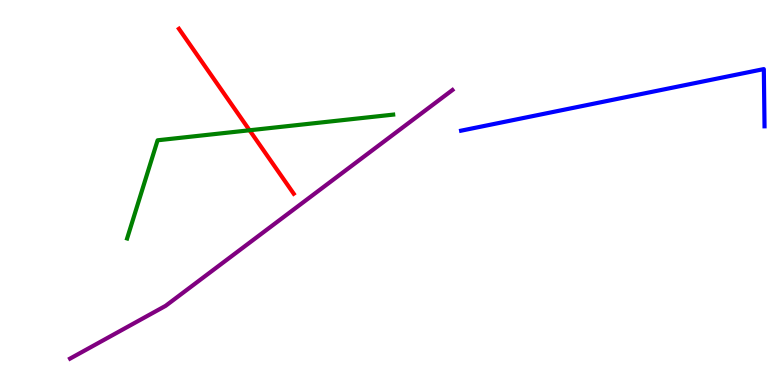[{'lines': ['blue', 'red'], 'intersections': []}, {'lines': ['green', 'red'], 'intersections': [{'x': 3.22, 'y': 6.62}]}, {'lines': ['purple', 'red'], 'intersections': []}, {'lines': ['blue', 'green'], 'intersections': []}, {'lines': ['blue', 'purple'], 'intersections': []}, {'lines': ['green', 'purple'], 'intersections': []}]